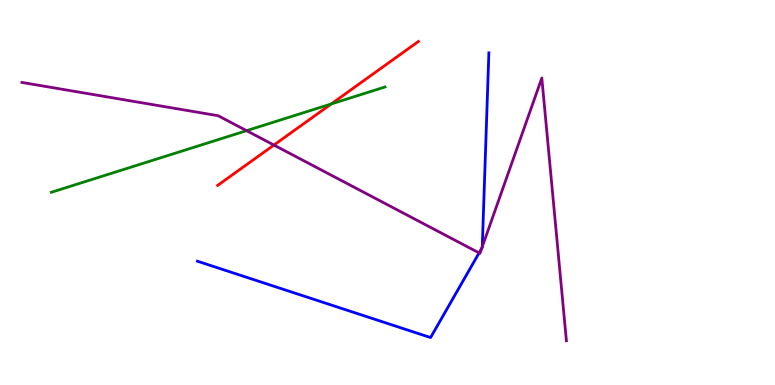[{'lines': ['blue', 'red'], 'intersections': []}, {'lines': ['green', 'red'], 'intersections': [{'x': 4.27, 'y': 7.3}]}, {'lines': ['purple', 'red'], 'intersections': [{'x': 3.53, 'y': 6.23}]}, {'lines': ['blue', 'green'], 'intersections': []}, {'lines': ['blue', 'purple'], 'intersections': [{'x': 6.18, 'y': 3.43}, {'x': 6.22, 'y': 3.55}, {'x': 6.22, 'y': 3.59}]}, {'lines': ['green', 'purple'], 'intersections': [{'x': 3.18, 'y': 6.61}]}]